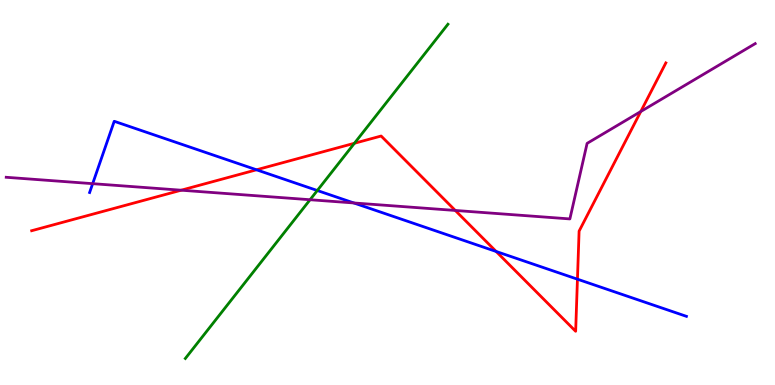[{'lines': ['blue', 'red'], 'intersections': [{'x': 3.31, 'y': 5.59}, {'x': 6.4, 'y': 3.47}, {'x': 7.45, 'y': 2.75}]}, {'lines': ['green', 'red'], 'intersections': [{'x': 4.57, 'y': 6.28}]}, {'lines': ['purple', 'red'], 'intersections': [{'x': 2.34, 'y': 5.06}, {'x': 5.87, 'y': 4.53}, {'x': 8.27, 'y': 7.1}]}, {'lines': ['blue', 'green'], 'intersections': [{'x': 4.09, 'y': 5.05}]}, {'lines': ['blue', 'purple'], 'intersections': [{'x': 1.2, 'y': 5.23}, {'x': 4.57, 'y': 4.73}]}, {'lines': ['green', 'purple'], 'intersections': [{'x': 4.0, 'y': 4.81}]}]